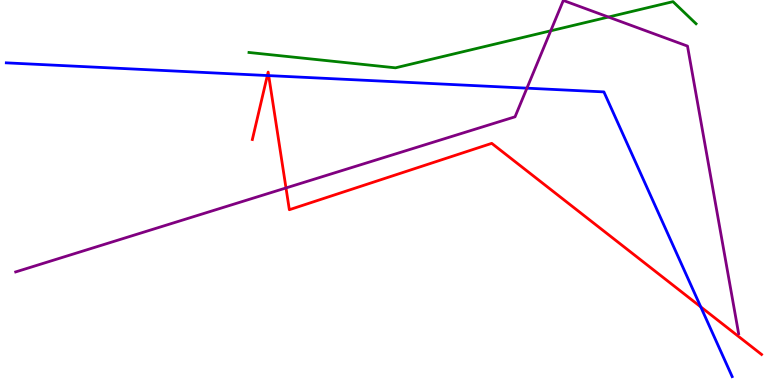[{'lines': ['blue', 'red'], 'intersections': [{'x': 3.45, 'y': 8.04}, {'x': 3.47, 'y': 8.04}, {'x': 9.04, 'y': 2.03}]}, {'lines': ['green', 'red'], 'intersections': []}, {'lines': ['purple', 'red'], 'intersections': [{'x': 3.69, 'y': 5.12}]}, {'lines': ['blue', 'green'], 'intersections': []}, {'lines': ['blue', 'purple'], 'intersections': [{'x': 6.8, 'y': 7.71}]}, {'lines': ['green', 'purple'], 'intersections': [{'x': 7.11, 'y': 9.2}, {'x': 7.85, 'y': 9.56}]}]